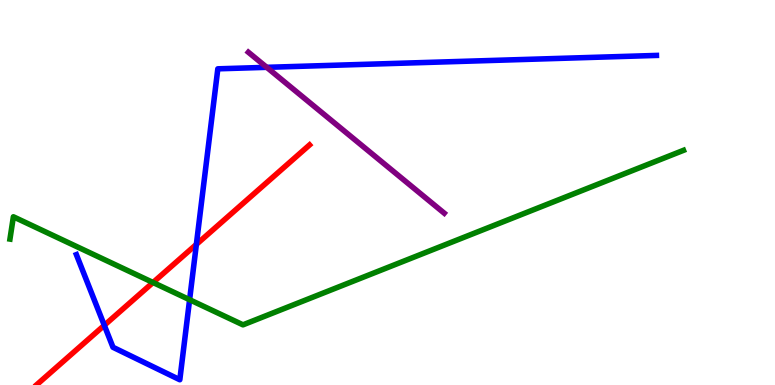[{'lines': ['blue', 'red'], 'intersections': [{'x': 1.35, 'y': 1.55}, {'x': 2.53, 'y': 3.65}]}, {'lines': ['green', 'red'], 'intersections': [{'x': 1.97, 'y': 2.66}]}, {'lines': ['purple', 'red'], 'intersections': []}, {'lines': ['blue', 'green'], 'intersections': [{'x': 2.45, 'y': 2.22}]}, {'lines': ['blue', 'purple'], 'intersections': [{'x': 3.44, 'y': 8.25}]}, {'lines': ['green', 'purple'], 'intersections': []}]